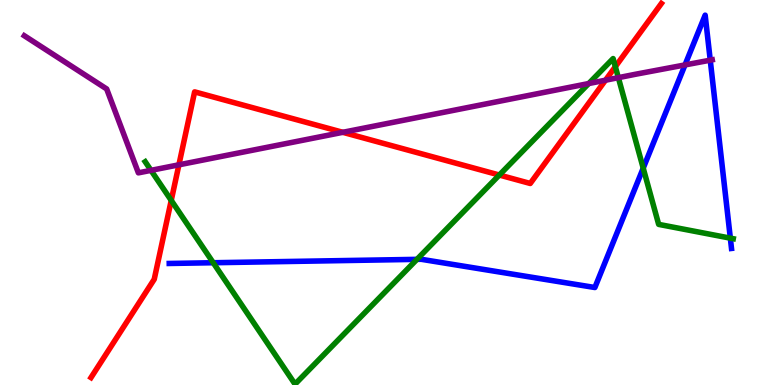[{'lines': ['blue', 'red'], 'intersections': []}, {'lines': ['green', 'red'], 'intersections': [{'x': 2.21, 'y': 4.8}, {'x': 6.44, 'y': 5.45}, {'x': 7.94, 'y': 8.27}]}, {'lines': ['purple', 'red'], 'intersections': [{'x': 2.31, 'y': 5.72}, {'x': 4.42, 'y': 6.56}, {'x': 7.81, 'y': 7.92}]}, {'lines': ['blue', 'green'], 'intersections': [{'x': 2.75, 'y': 3.18}, {'x': 5.38, 'y': 3.26}, {'x': 8.3, 'y': 5.63}, {'x': 9.42, 'y': 3.81}]}, {'lines': ['blue', 'purple'], 'intersections': [{'x': 8.84, 'y': 8.31}, {'x': 9.16, 'y': 8.44}]}, {'lines': ['green', 'purple'], 'intersections': [{'x': 1.95, 'y': 5.58}, {'x': 7.6, 'y': 7.83}, {'x': 7.98, 'y': 7.98}]}]